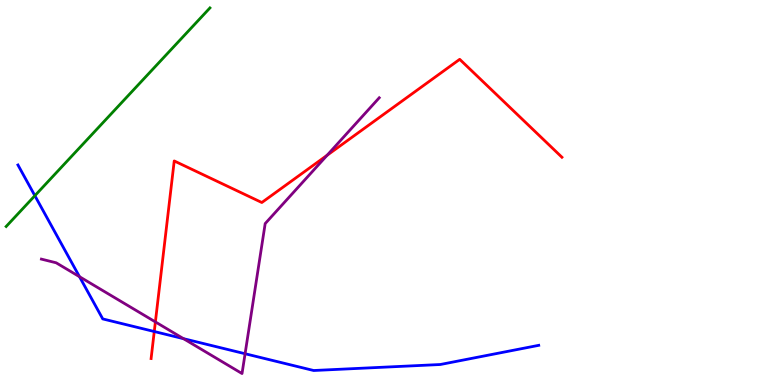[{'lines': ['blue', 'red'], 'intersections': [{'x': 1.99, 'y': 1.39}]}, {'lines': ['green', 'red'], 'intersections': []}, {'lines': ['purple', 'red'], 'intersections': [{'x': 2.0, 'y': 1.64}, {'x': 4.22, 'y': 5.97}]}, {'lines': ['blue', 'green'], 'intersections': [{'x': 0.45, 'y': 4.92}]}, {'lines': ['blue', 'purple'], 'intersections': [{'x': 1.03, 'y': 2.81}, {'x': 2.37, 'y': 1.2}, {'x': 3.16, 'y': 0.812}]}, {'lines': ['green', 'purple'], 'intersections': []}]